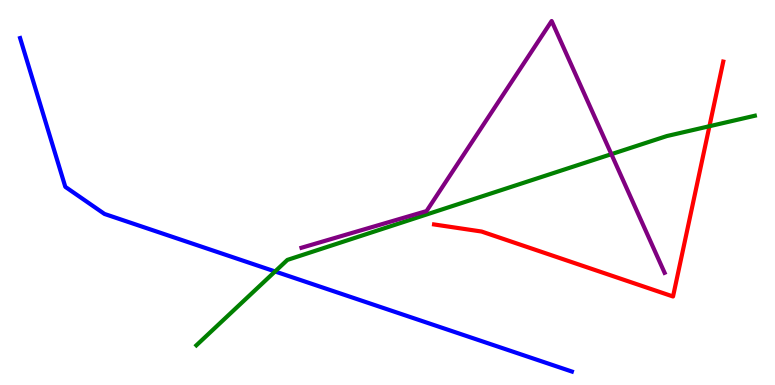[{'lines': ['blue', 'red'], 'intersections': []}, {'lines': ['green', 'red'], 'intersections': [{'x': 9.15, 'y': 6.72}]}, {'lines': ['purple', 'red'], 'intersections': []}, {'lines': ['blue', 'green'], 'intersections': [{'x': 3.55, 'y': 2.95}]}, {'lines': ['blue', 'purple'], 'intersections': []}, {'lines': ['green', 'purple'], 'intersections': [{'x': 7.89, 'y': 6.0}]}]